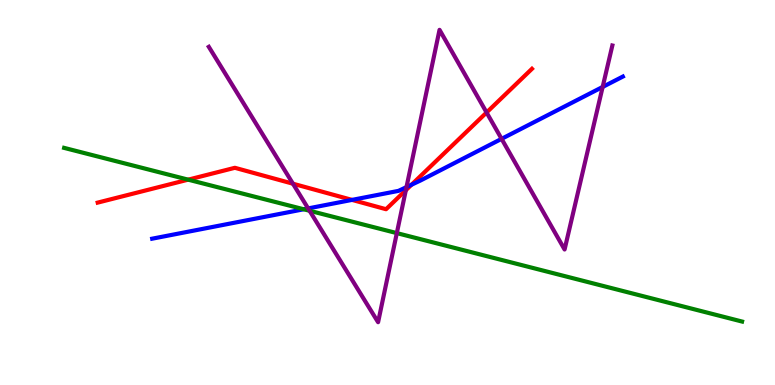[{'lines': ['blue', 'red'], 'intersections': [{'x': 4.54, 'y': 4.81}, {'x': 5.31, 'y': 5.2}]}, {'lines': ['green', 'red'], 'intersections': [{'x': 2.43, 'y': 5.33}]}, {'lines': ['purple', 'red'], 'intersections': [{'x': 3.78, 'y': 5.23}, {'x': 5.24, 'y': 5.06}, {'x': 6.28, 'y': 7.08}]}, {'lines': ['blue', 'green'], 'intersections': [{'x': 3.92, 'y': 4.56}]}, {'lines': ['blue', 'purple'], 'intersections': [{'x': 3.98, 'y': 4.59}, {'x': 5.25, 'y': 5.14}, {'x': 6.47, 'y': 6.39}, {'x': 7.78, 'y': 7.74}]}, {'lines': ['green', 'purple'], 'intersections': [{'x': 3.99, 'y': 4.53}, {'x': 5.12, 'y': 3.95}]}]